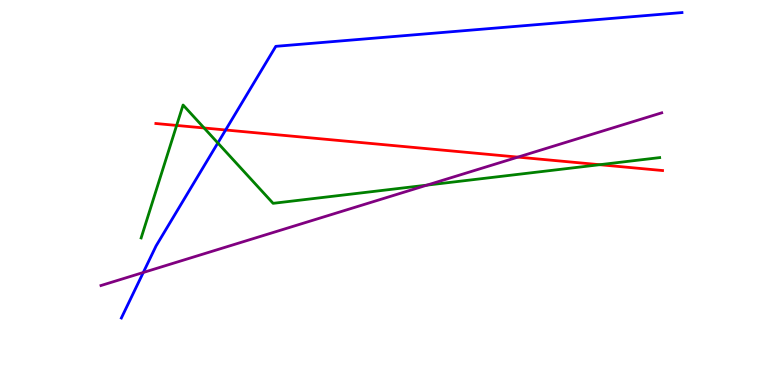[{'lines': ['blue', 'red'], 'intersections': [{'x': 2.91, 'y': 6.62}]}, {'lines': ['green', 'red'], 'intersections': [{'x': 2.28, 'y': 6.74}, {'x': 2.63, 'y': 6.68}, {'x': 7.74, 'y': 5.72}]}, {'lines': ['purple', 'red'], 'intersections': [{'x': 6.68, 'y': 5.92}]}, {'lines': ['blue', 'green'], 'intersections': [{'x': 2.81, 'y': 6.29}]}, {'lines': ['blue', 'purple'], 'intersections': [{'x': 1.85, 'y': 2.92}]}, {'lines': ['green', 'purple'], 'intersections': [{'x': 5.51, 'y': 5.19}]}]